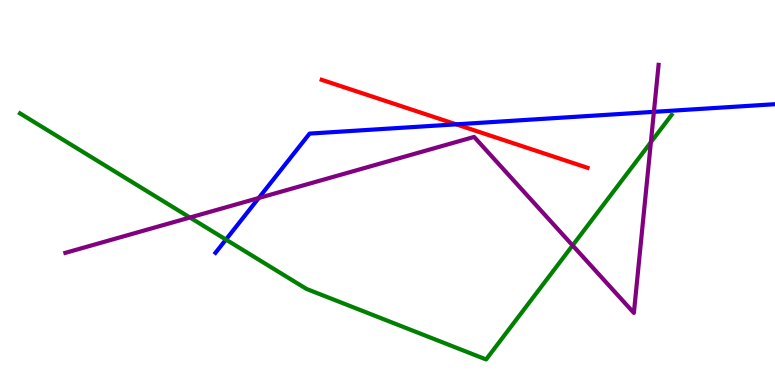[{'lines': ['blue', 'red'], 'intersections': [{'x': 5.89, 'y': 6.77}]}, {'lines': ['green', 'red'], 'intersections': []}, {'lines': ['purple', 'red'], 'intersections': []}, {'lines': ['blue', 'green'], 'intersections': [{'x': 2.92, 'y': 3.78}]}, {'lines': ['blue', 'purple'], 'intersections': [{'x': 3.34, 'y': 4.86}, {'x': 8.44, 'y': 7.09}]}, {'lines': ['green', 'purple'], 'intersections': [{'x': 2.45, 'y': 4.35}, {'x': 7.39, 'y': 3.63}, {'x': 8.4, 'y': 6.31}]}]